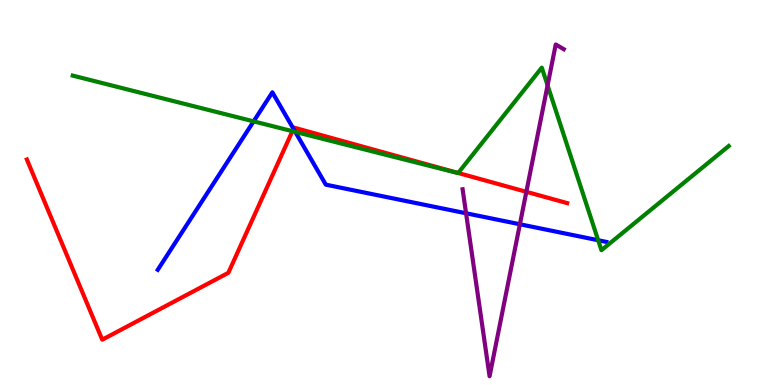[{'lines': ['blue', 'red'], 'intersections': [{'x': 3.79, 'y': 6.65}]}, {'lines': ['green', 'red'], 'intersections': [{'x': 3.77, 'y': 6.59}, {'x': 5.91, 'y': 5.51}]}, {'lines': ['purple', 'red'], 'intersections': [{'x': 6.79, 'y': 5.02}]}, {'lines': ['blue', 'green'], 'intersections': [{'x': 3.27, 'y': 6.85}, {'x': 3.81, 'y': 6.57}, {'x': 7.72, 'y': 3.76}]}, {'lines': ['blue', 'purple'], 'intersections': [{'x': 6.01, 'y': 4.46}, {'x': 6.71, 'y': 4.18}]}, {'lines': ['green', 'purple'], 'intersections': [{'x': 7.07, 'y': 7.78}]}]